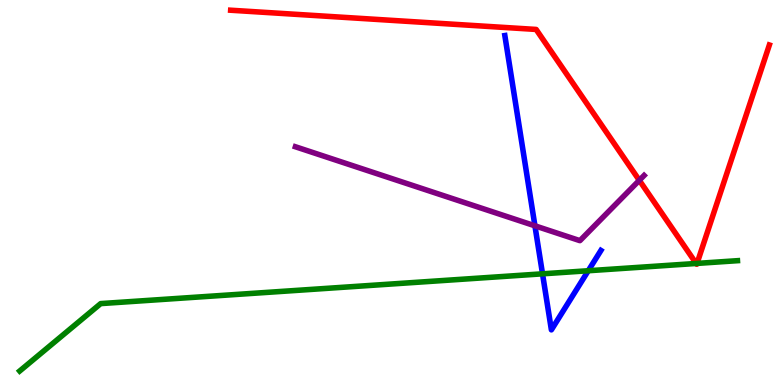[{'lines': ['blue', 'red'], 'intersections': []}, {'lines': ['green', 'red'], 'intersections': [{'x': 8.98, 'y': 3.16}, {'x': 8.99, 'y': 3.16}]}, {'lines': ['purple', 'red'], 'intersections': [{'x': 8.25, 'y': 5.32}]}, {'lines': ['blue', 'green'], 'intersections': [{'x': 7.0, 'y': 2.89}, {'x': 7.59, 'y': 2.97}]}, {'lines': ['blue', 'purple'], 'intersections': [{'x': 6.9, 'y': 4.13}]}, {'lines': ['green', 'purple'], 'intersections': []}]